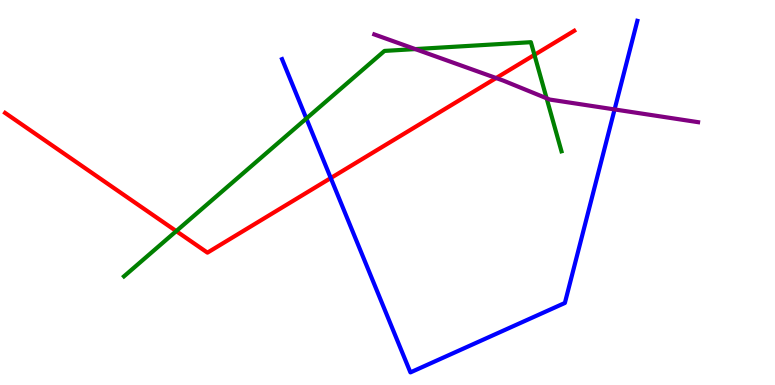[{'lines': ['blue', 'red'], 'intersections': [{'x': 4.27, 'y': 5.38}]}, {'lines': ['green', 'red'], 'intersections': [{'x': 2.27, 'y': 4.0}, {'x': 6.9, 'y': 8.57}]}, {'lines': ['purple', 'red'], 'intersections': [{'x': 6.4, 'y': 7.97}]}, {'lines': ['blue', 'green'], 'intersections': [{'x': 3.95, 'y': 6.92}]}, {'lines': ['blue', 'purple'], 'intersections': [{'x': 7.93, 'y': 7.16}]}, {'lines': ['green', 'purple'], 'intersections': [{'x': 5.36, 'y': 8.73}, {'x': 7.05, 'y': 7.45}]}]